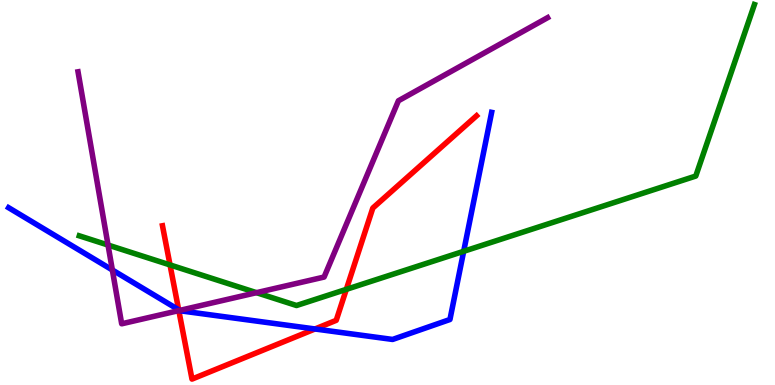[{'lines': ['blue', 'red'], 'intersections': [{'x': 2.31, 'y': 1.95}, {'x': 4.06, 'y': 1.46}]}, {'lines': ['green', 'red'], 'intersections': [{'x': 2.19, 'y': 3.12}, {'x': 4.47, 'y': 2.48}]}, {'lines': ['purple', 'red'], 'intersections': [{'x': 2.31, 'y': 1.93}]}, {'lines': ['blue', 'green'], 'intersections': [{'x': 5.98, 'y': 3.47}]}, {'lines': ['blue', 'purple'], 'intersections': [{'x': 1.45, 'y': 2.99}, {'x': 2.32, 'y': 1.94}]}, {'lines': ['green', 'purple'], 'intersections': [{'x': 1.39, 'y': 3.64}, {'x': 3.31, 'y': 2.4}]}]